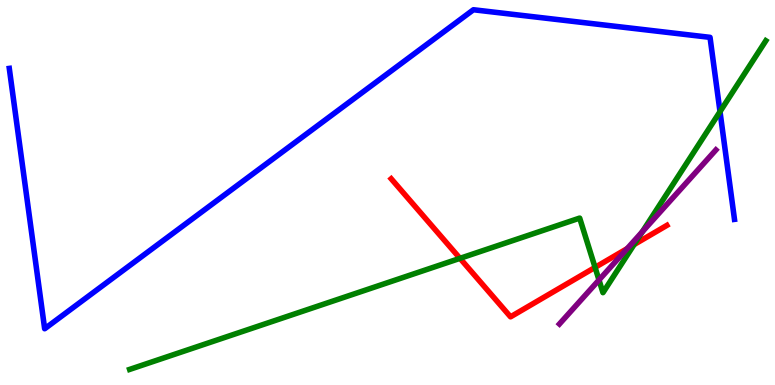[{'lines': ['blue', 'red'], 'intersections': []}, {'lines': ['green', 'red'], 'intersections': [{'x': 5.94, 'y': 3.29}, {'x': 7.68, 'y': 3.05}, {'x': 8.18, 'y': 3.65}]}, {'lines': ['purple', 'red'], 'intersections': [{'x': 8.09, 'y': 3.54}]}, {'lines': ['blue', 'green'], 'intersections': [{'x': 9.29, 'y': 7.1}]}, {'lines': ['blue', 'purple'], 'intersections': []}, {'lines': ['green', 'purple'], 'intersections': [{'x': 7.73, 'y': 2.73}, {'x': 8.29, 'y': 3.98}]}]